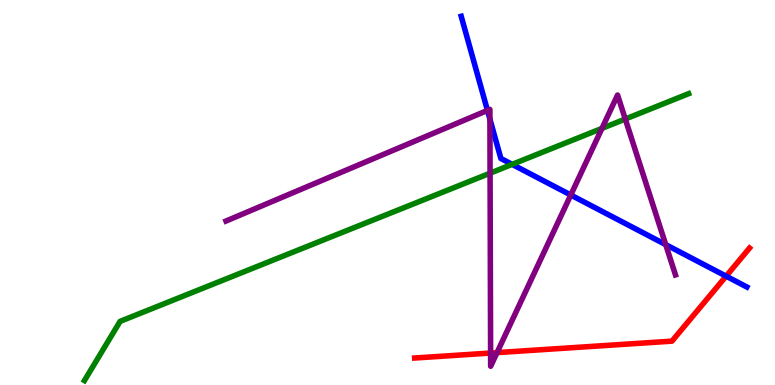[{'lines': ['blue', 'red'], 'intersections': [{'x': 9.37, 'y': 2.83}]}, {'lines': ['green', 'red'], 'intersections': []}, {'lines': ['purple', 'red'], 'intersections': [{'x': 6.33, 'y': 0.83}, {'x': 6.41, 'y': 0.841}]}, {'lines': ['blue', 'green'], 'intersections': [{'x': 6.61, 'y': 5.73}]}, {'lines': ['blue', 'purple'], 'intersections': [{'x': 6.29, 'y': 7.13}, {'x': 6.32, 'y': 6.9}, {'x': 7.36, 'y': 4.93}, {'x': 8.59, 'y': 3.65}]}, {'lines': ['green', 'purple'], 'intersections': [{'x': 6.32, 'y': 5.5}, {'x': 7.77, 'y': 6.67}, {'x': 8.07, 'y': 6.91}]}]